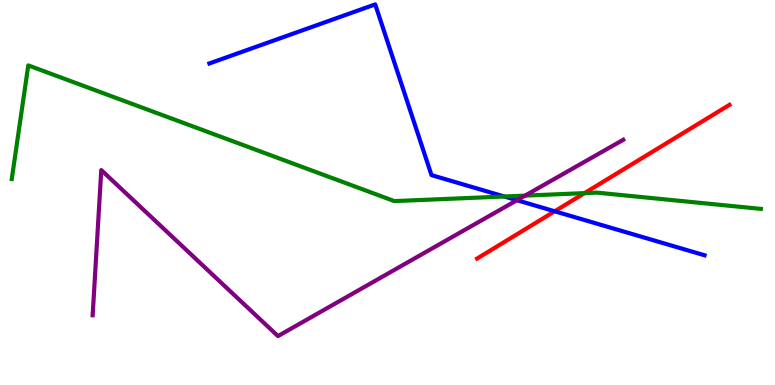[{'lines': ['blue', 'red'], 'intersections': [{'x': 7.16, 'y': 4.51}]}, {'lines': ['green', 'red'], 'intersections': [{'x': 7.54, 'y': 4.98}]}, {'lines': ['purple', 'red'], 'intersections': []}, {'lines': ['blue', 'green'], 'intersections': [{'x': 6.51, 'y': 4.9}]}, {'lines': ['blue', 'purple'], 'intersections': [{'x': 6.67, 'y': 4.8}]}, {'lines': ['green', 'purple'], 'intersections': [{'x': 6.77, 'y': 4.92}]}]